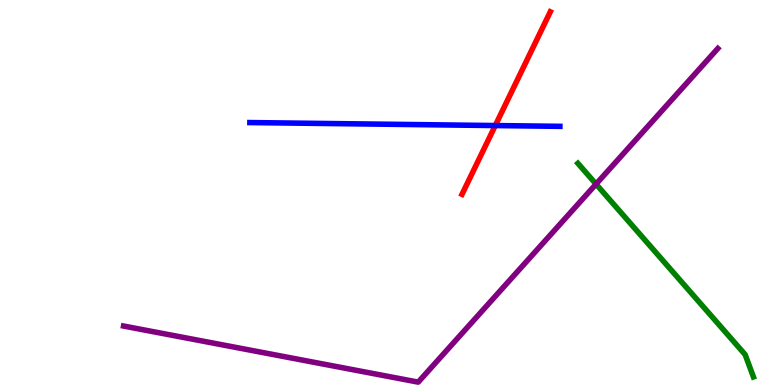[{'lines': ['blue', 'red'], 'intersections': [{'x': 6.39, 'y': 6.74}]}, {'lines': ['green', 'red'], 'intersections': []}, {'lines': ['purple', 'red'], 'intersections': []}, {'lines': ['blue', 'green'], 'intersections': []}, {'lines': ['blue', 'purple'], 'intersections': []}, {'lines': ['green', 'purple'], 'intersections': [{'x': 7.69, 'y': 5.22}]}]